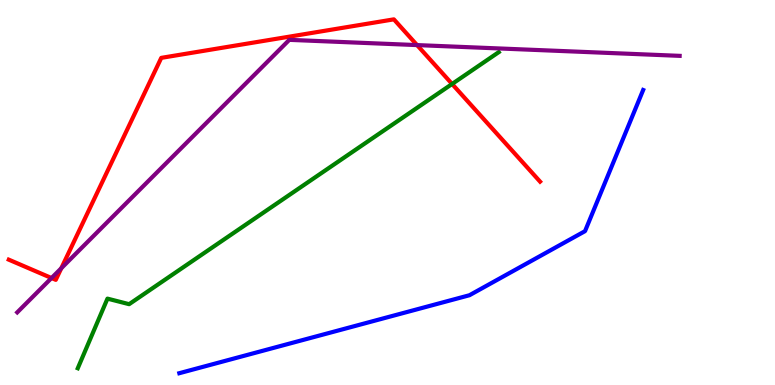[{'lines': ['blue', 'red'], 'intersections': []}, {'lines': ['green', 'red'], 'intersections': [{'x': 5.83, 'y': 7.82}]}, {'lines': ['purple', 'red'], 'intersections': [{'x': 0.665, 'y': 2.78}, {'x': 0.791, 'y': 3.03}, {'x': 5.38, 'y': 8.83}]}, {'lines': ['blue', 'green'], 'intersections': []}, {'lines': ['blue', 'purple'], 'intersections': []}, {'lines': ['green', 'purple'], 'intersections': []}]